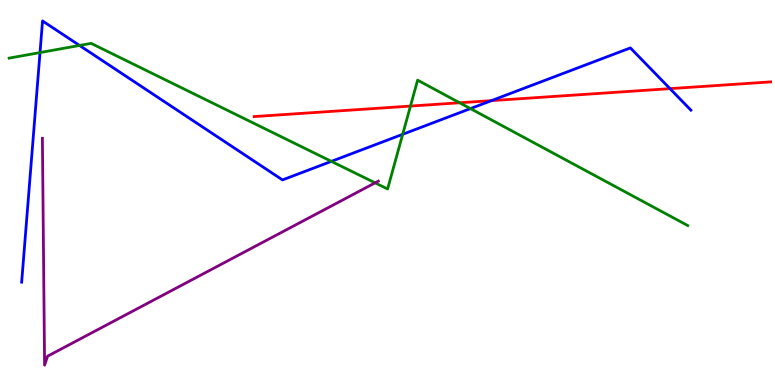[{'lines': ['blue', 'red'], 'intersections': [{'x': 6.34, 'y': 7.39}, {'x': 8.64, 'y': 7.7}]}, {'lines': ['green', 'red'], 'intersections': [{'x': 5.3, 'y': 7.24}, {'x': 5.93, 'y': 7.33}]}, {'lines': ['purple', 'red'], 'intersections': []}, {'lines': ['blue', 'green'], 'intersections': [{'x': 0.516, 'y': 8.63}, {'x': 1.03, 'y': 8.82}, {'x': 4.28, 'y': 5.81}, {'x': 5.2, 'y': 6.51}, {'x': 6.07, 'y': 7.18}]}, {'lines': ['blue', 'purple'], 'intersections': []}, {'lines': ['green', 'purple'], 'intersections': [{'x': 4.84, 'y': 5.25}]}]